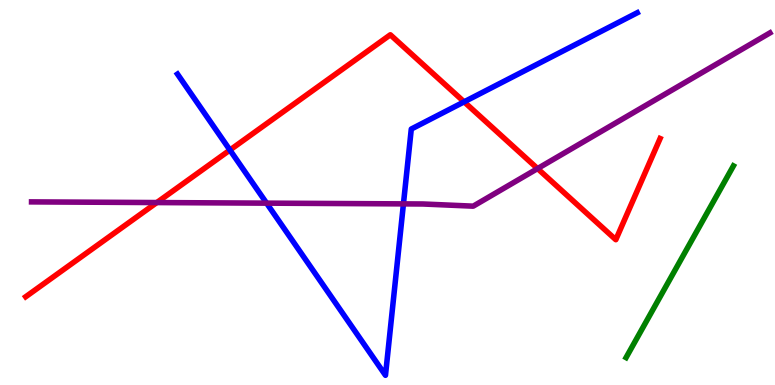[{'lines': ['blue', 'red'], 'intersections': [{'x': 2.97, 'y': 6.1}, {'x': 5.99, 'y': 7.35}]}, {'lines': ['green', 'red'], 'intersections': []}, {'lines': ['purple', 'red'], 'intersections': [{'x': 2.02, 'y': 4.74}, {'x': 6.94, 'y': 5.62}]}, {'lines': ['blue', 'green'], 'intersections': []}, {'lines': ['blue', 'purple'], 'intersections': [{'x': 3.44, 'y': 4.72}, {'x': 5.21, 'y': 4.7}]}, {'lines': ['green', 'purple'], 'intersections': []}]